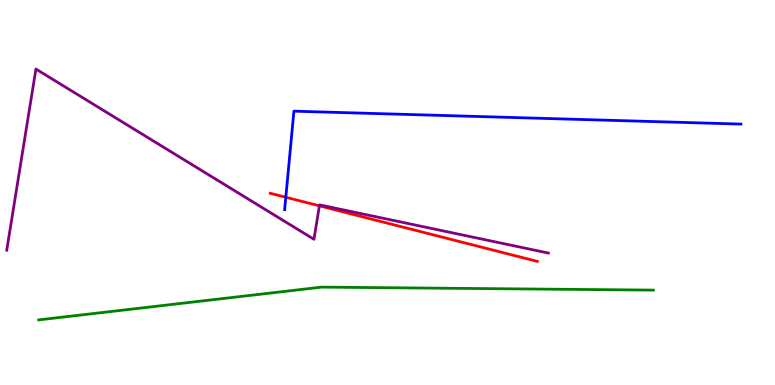[{'lines': ['blue', 'red'], 'intersections': [{'x': 3.69, 'y': 4.88}]}, {'lines': ['green', 'red'], 'intersections': []}, {'lines': ['purple', 'red'], 'intersections': [{'x': 4.12, 'y': 4.65}]}, {'lines': ['blue', 'green'], 'intersections': []}, {'lines': ['blue', 'purple'], 'intersections': []}, {'lines': ['green', 'purple'], 'intersections': []}]